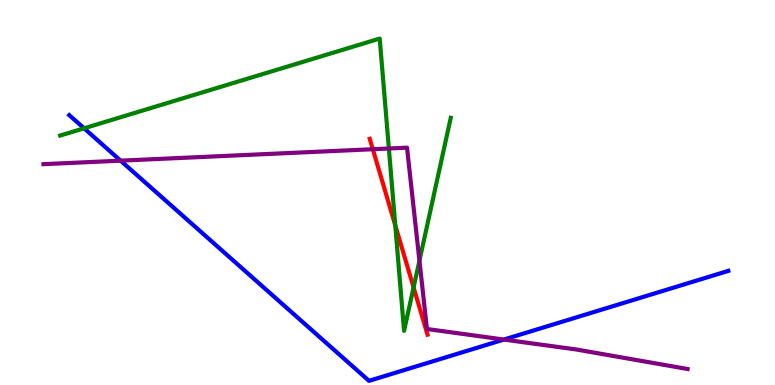[{'lines': ['blue', 'red'], 'intersections': []}, {'lines': ['green', 'red'], 'intersections': [{'x': 5.1, 'y': 4.15}, {'x': 5.34, 'y': 2.53}]}, {'lines': ['purple', 'red'], 'intersections': [{'x': 4.81, 'y': 6.12}]}, {'lines': ['blue', 'green'], 'intersections': [{'x': 1.09, 'y': 6.67}]}, {'lines': ['blue', 'purple'], 'intersections': [{'x': 1.56, 'y': 5.83}, {'x': 6.5, 'y': 1.18}]}, {'lines': ['green', 'purple'], 'intersections': [{'x': 5.02, 'y': 6.14}, {'x': 5.41, 'y': 3.23}]}]